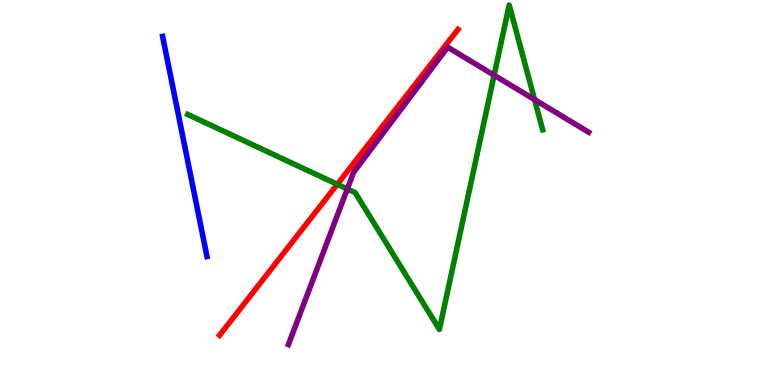[{'lines': ['blue', 'red'], 'intersections': []}, {'lines': ['green', 'red'], 'intersections': [{'x': 4.35, 'y': 5.21}]}, {'lines': ['purple', 'red'], 'intersections': []}, {'lines': ['blue', 'green'], 'intersections': []}, {'lines': ['blue', 'purple'], 'intersections': []}, {'lines': ['green', 'purple'], 'intersections': [{'x': 4.48, 'y': 5.09}, {'x': 6.38, 'y': 8.05}, {'x': 6.9, 'y': 7.41}]}]